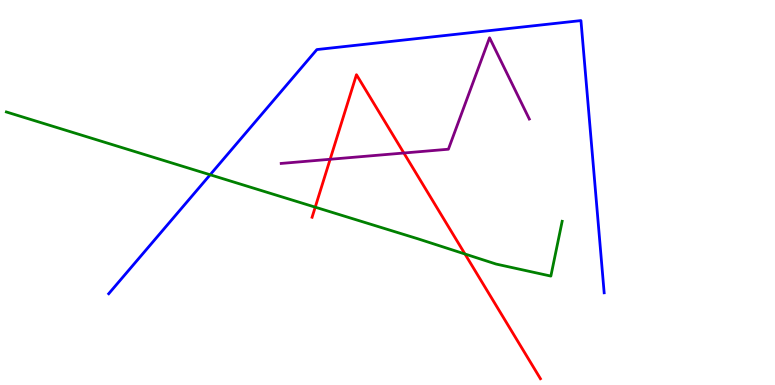[{'lines': ['blue', 'red'], 'intersections': []}, {'lines': ['green', 'red'], 'intersections': [{'x': 4.07, 'y': 4.62}, {'x': 6.0, 'y': 3.4}]}, {'lines': ['purple', 'red'], 'intersections': [{'x': 4.26, 'y': 5.86}, {'x': 5.21, 'y': 6.03}]}, {'lines': ['blue', 'green'], 'intersections': [{'x': 2.71, 'y': 5.46}]}, {'lines': ['blue', 'purple'], 'intersections': []}, {'lines': ['green', 'purple'], 'intersections': []}]